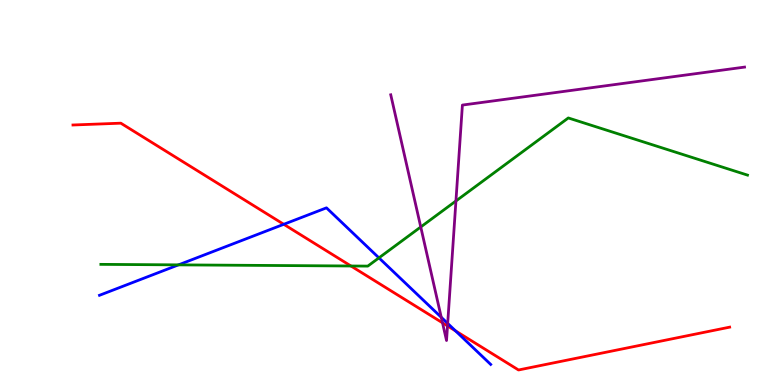[{'lines': ['blue', 'red'], 'intersections': [{'x': 3.66, 'y': 4.17}, {'x': 5.88, 'y': 1.41}]}, {'lines': ['green', 'red'], 'intersections': [{'x': 4.53, 'y': 3.09}]}, {'lines': ['purple', 'red'], 'intersections': [{'x': 5.71, 'y': 1.62}, {'x': 5.77, 'y': 1.53}]}, {'lines': ['blue', 'green'], 'intersections': [{'x': 2.3, 'y': 3.12}, {'x': 4.89, 'y': 3.3}]}, {'lines': ['blue', 'purple'], 'intersections': [{'x': 5.69, 'y': 1.76}, {'x': 5.78, 'y': 1.6}]}, {'lines': ['green', 'purple'], 'intersections': [{'x': 5.43, 'y': 4.1}, {'x': 5.88, 'y': 4.78}]}]